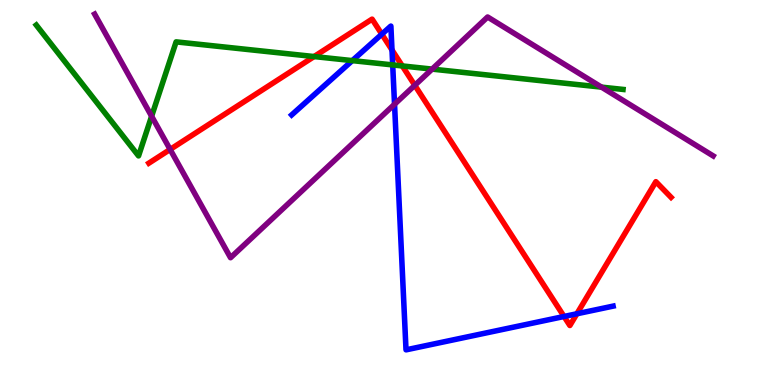[{'lines': ['blue', 'red'], 'intersections': [{'x': 4.93, 'y': 9.11}, {'x': 5.06, 'y': 8.7}, {'x': 7.28, 'y': 1.78}, {'x': 7.44, 'y': 1.85}]}, {'lines': ['green', 'red'], 'intersections': [{'x': 4.05, 'y': 8.53}, {'x': 5.19, 'y': 8.29}]}, {'lines': ['purple', 'red'], 'intersections': [{'x': 2.2, 'y': 6.12}, {'x': 5.35, 'y': 7.78}]}, {'lines': ['blue', 'green'], 'intersections': [{'x': 4.55, 'y': 8.43}, {'x': 5.07, 'y': 8.31}]}, {'lines': ['blue', 'purple'], 'intersections': [{'x': 5.09, 'y': 7.29}]}, {'lines': ['green', 'purple'], 'intersections': [{'x': 1.96, 'y': 6.98}, {'x': 5.58, 'y': 8.2}, {'x': 7.76, 'y': 7.74}]}]